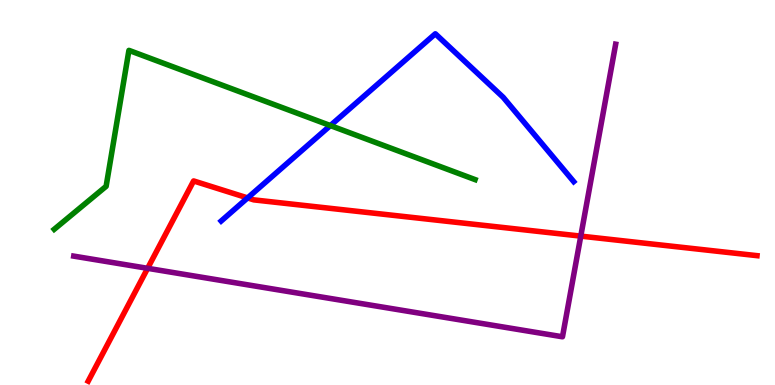[{'lines': ['blue', 'red'], 'intersections': [{'x': 3.19, 'y': 4.86}]}, {'lines': ['green', 'red'], 'intersections': []}, {'lines': ['purple', 'red'], 'intersections': [{'x': 1.9, 'y': 3.03}, {'x': 7.49, 'y': 3.87}]}, {'lines': ['blue', 'green'], 'intersections': [{'x': 4.26, 'y': 6.74}]}, {'lines': ['blue', 'purple'], 'intersections': []}, {'lines': ['green', 'purple'], 'intersections': []}]